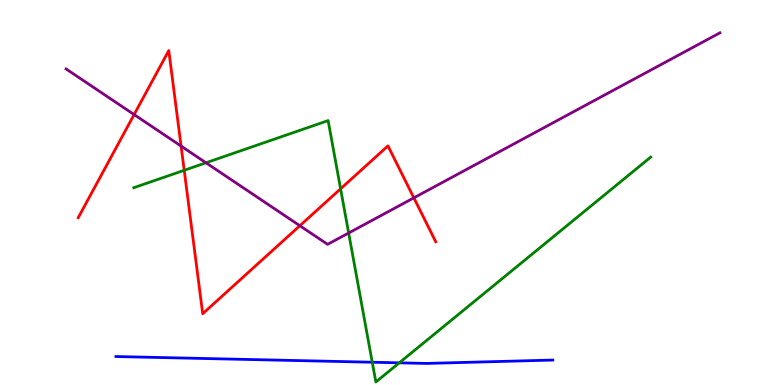[{'lines': ['blue', 'red'], 'intersections': []}, {'lines': ['green', 'red'], 'intersections': [{'x': 2.38, 'y': 5.58}, {'x': 4.39, 'y': 5.1}]}, {'lines': ['purple', 'red'], 'intersections': [{'x': 1.73, 'y': 7.02}, {'x': 2.34, 'y': 6.21}, {'x': 3.87, 'y': 4.14}, {'x': 5.34, 'y': 4.86}]}, {'lines': ['blue', 'green'], 'intersections': [{'x': 4.8, 'y': 0.591}, {'x': 5.15, 'y': 0.576}]}, {'lines': ['blue', 'purple'], 'intersections': []}, {'lines': ['green', 'purple'], 'intersections': [{'x': 2.66, 'y': 5.77}, {'x': 4.5, 'y': 3.95}]}]